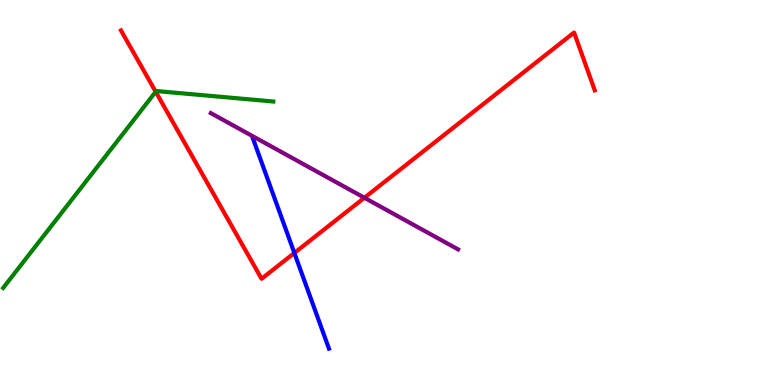[{'lines': ['blue', 'red'], 'intersections': [{'x': 3.8, 'y': 3.43}]}, {'lines': ['green', 'red'], 'intersections': [{'x': 2.01, 'y': 7.62}]}, {'lines': ['purple', 'red'], 'intersections': [{'x': 4.7, 'y': 4.86}]}, {'lines': ['blue', 'green'], 'intersections': []}, {'lines': ['blue', 'purple'], 'intersections': []}, {'lines': ['green', 'purple'], 'intersections': []}]